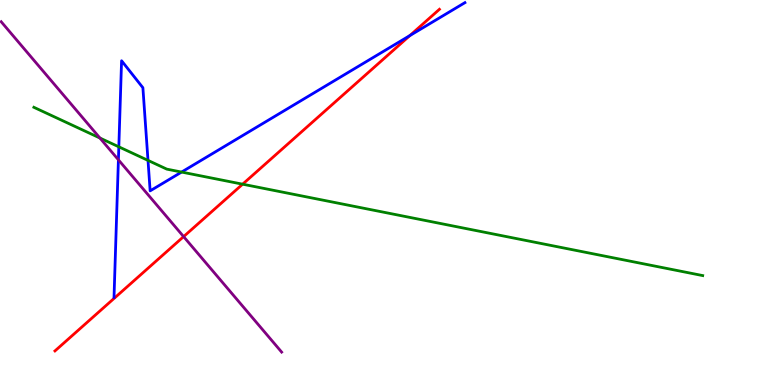[{'lines': ['blue', 'red'], 'intersections': [{'x': 5.29, 'y': 9.08}]}, {'lines': ['green', 'red'], 'intersections': [{'x': 3.13, 'y': 5.22}]}, {'lines': ['purple', 'red'], 'intersections': [{'x': 2.37, 'y': 3.85}]}, {'lines': ['blue', 'green'], 'intersections': [{'x': 1.53, 'y': 6.19}, {'x': 1.91, 'y': 5.83}, {'x': 2.34, 'y': 5.53}]}, {'lines': ['blue', 'purple'], 'intersections': [{'x': 1.53, 'y': 5.85}]}, {'lines': ['green', 'purple'], 'intersections': [{'x': 1.29, 'y': 6.42}]}]